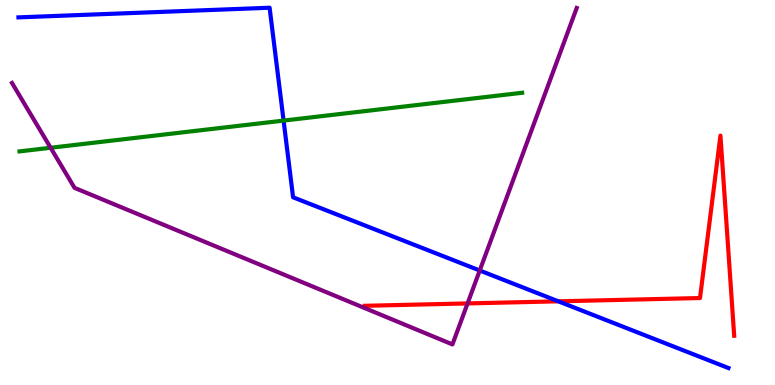[{'lines': ['blue', 'red'], 'intersections': [{'x': 7.2, 'y': 2.17}]}, {'lines': ['green', 'red'], 'intersections': []}, {'lines': ['purple', 'red'], 'intersections': [{'x': 6.03, 'y': 2.12}]}, {'lines': ['blue', 'green'], 'intersections': [{'x': 3.66, 'y': 6.87}]}, {'lines': ['blue', 'purple'], 'intersections': [{'x': 6.19, 'y': 2.97}]}, {'lines': ['green', 'purple'], 'intersections': [{'x': 0.653, 'y': 6.16}]}]